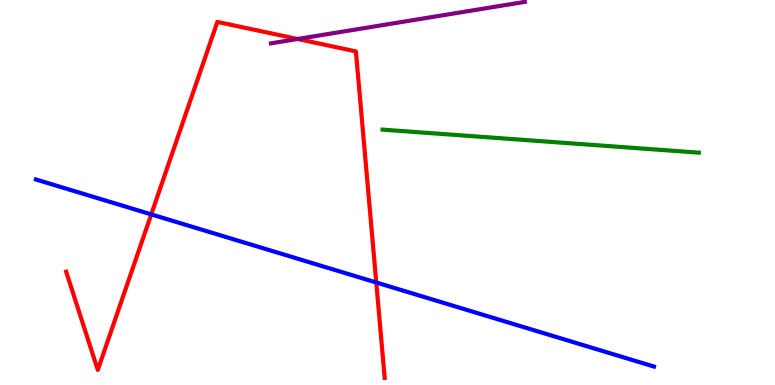[{'lines': ['blue', 'red'], 'intersections': [{'x': 1.95, 'y': 4.43}, {'x': 4.86, 'y': 2.66}]}, {'lines': ['green', 'red'], 'intersections': []}, {'lines': ['purple', 'red'], 'intersections': [{'x': 3.84, 'y': 8.99}]}, {'lines': ['blue', 'green'], 'intersections': []}, {'lines': ['blue', 'purple'], 'intersections': []}, {'lines': ['green', 'purple'], 'intersections': []}]